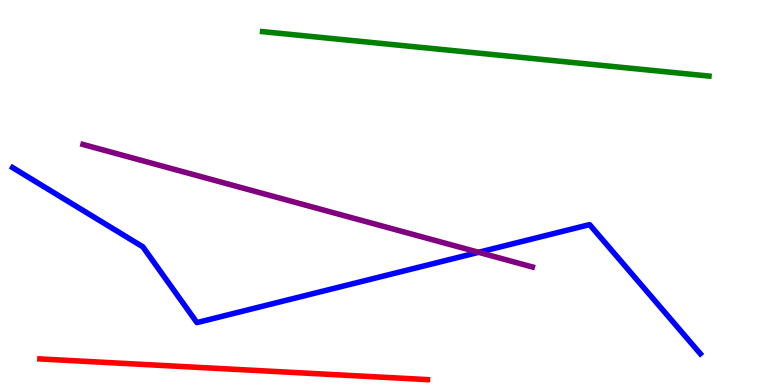[{'lines': ['blue', 'red'], 'intersections': []}, {'lines': ['green', 'red'], 'intersections': []}, {'lines': ['purple', 'red'], 'intersections': []}, {'lines': ['blue', 'green'], 'intersections': []}, {'lines': ['blue', 'purple'], 'intersections': [{'x': 6.18, 'y': 3.45}]}, {'lines': ['green', 'purple'], 'intersections': []}]